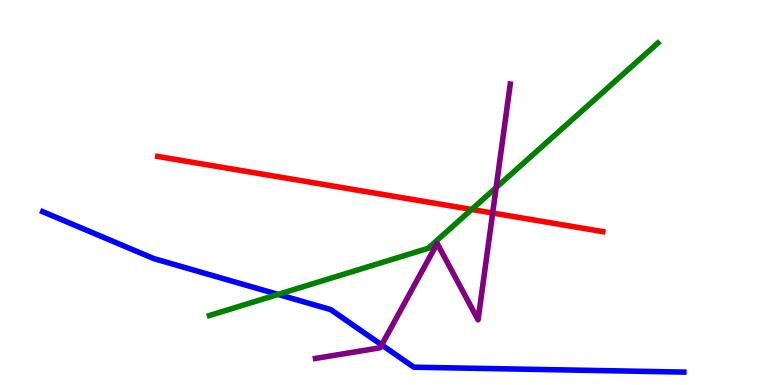[{'lines': ['blue', 'red'], 'intersections': []}, {'lines': ['green', 'red'], 'intersections': [{'x': 6.09, 'y': 4.56}]}, {'lines': ['purple', 'red'], 'intersections': [{'x': 6.36, 'y': 4.47}]}, {'lines': ['blue', 'green'], 'intersections': [{'x': 3.59, 'y': 2.35}]}, {'lines': ['blue', 'purple'], 'intersections': [{'x': 4.92, 'y': 1.04}]}, {'lines': ['green', 'purple'], 'intersections': [{'x': 6.4, 'y': 5.13}]}]